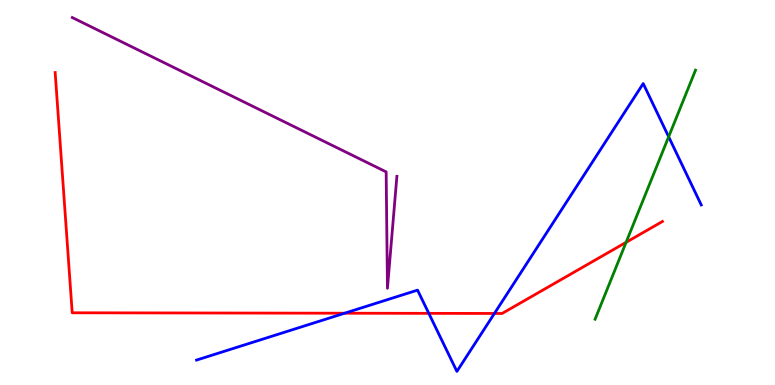[{'lines': ['blue', 'red'], 'intersections': [{'x': 4.45, 'y': 1.86}, {'x': 5.53, 'y': 1.86}, {'x': 6.38, 'y': 1.86}]}, {'lines': ['green', 'red'], 'intersections': [{'x': 8.08, 'y': 3.71}]}, {'lines': ['purple', 'red'], 'intersections': []}, {'lines': ['blue', 'green'], 'intersections': [{'x': 8.63, 'y': 6.45}]}, {'lines': ['blue', 'purple'], 'intersections': []}, {'lines': ['green', 'purple'], 'intersections': []}]